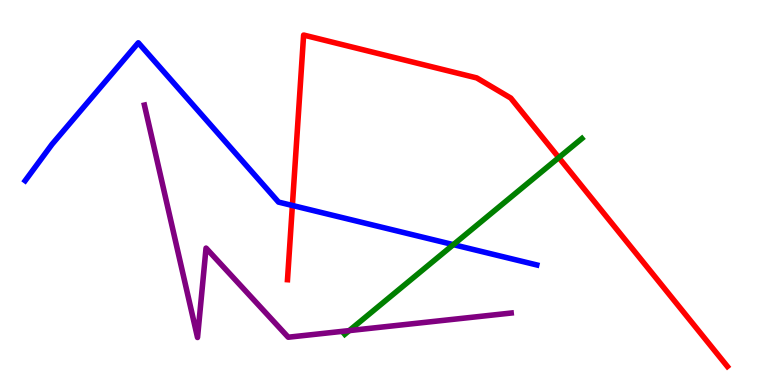[{'lines': ['blue', 'red'], 'intersections': [{'x': 3.77, 'y': 4.66}]}, {'lines': ['green', 'red'], 'intersections': [{'x': 7.21, 'y': 5.91}]}, {'lines': ['purple', 'red'], 'intersections': []}, {'lines': ['blue', 'green'], 'intersections': [{'x': 5.85, 'y': 3.65}]}, {'lines': ['blue', 'purple'], 'intersections': []}, {'lines': ['green', 'purple'], 'intersections': [{'x': 4.51, 'y': 1.41}]}]